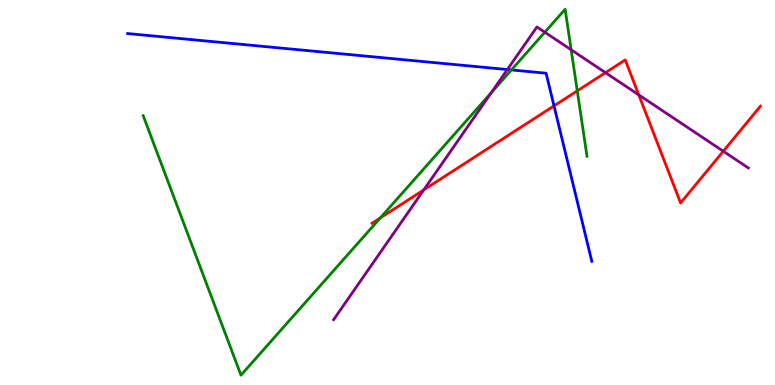[{'lines': ['blue', 'red'], 'intersections': [{'x': 7.15, 'y': 7.25}]}, {'lines': ['green', 'red'], 'intersections': [{'x': 4.91, 'y': 4.34}, {'x': 7.45, 'y': 7.64}]}, {'lines': ['purple', 'red'], 'intersections': [{'x': 5.47, 'y': 5.07}, {'x': 7.81, 'y': 8.11}, {'x': 8.24, 'y': 7.54}, {'x': 9.33, 'y': 6.07}]}, {'lines': ['blue', 'green'], 'intersections': [{'x': 6.6, 'y': 8.18}]}, {'lines': ['blue', 'purple'], 'intersections': [{'x': 6.55, 'y': 8.19}]}, {'lines': ['green', 'purple'], 'intersections': [{'x': 6.34, 'y': 7.6}, {'x': 7.03, 'y': 9.16}, {'x': 7.37, 'y': 8.71}]}]